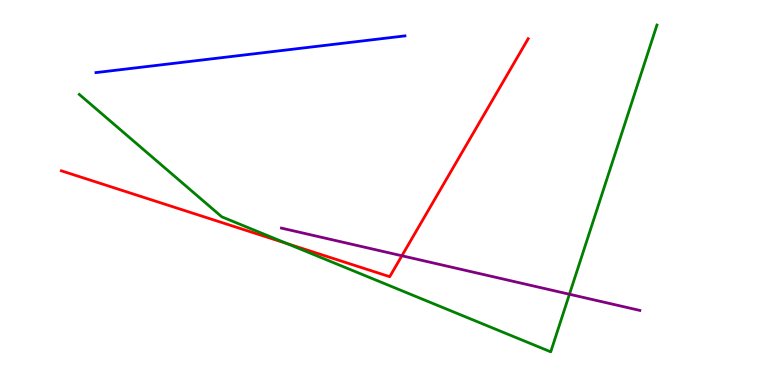[{'lines': ['blue', 'red'], 'intersections': []}, {'lines': ['green', 'red'], 'intersections': [{'x': 3.7, 'y': 3.68}]}, {'lines': ['purple', 'red'], 'intersections': [{'x': 5.19, 'y': 3.36}]}, {'lines': ['blue', 'green'], 'intersections': []}, {'lines': ['blue', 'purple'], 'intersections': []}, {'lines': ['green', 'purple'], 'intersections': [{'x': 7.35, 'y': 2.36}]}]